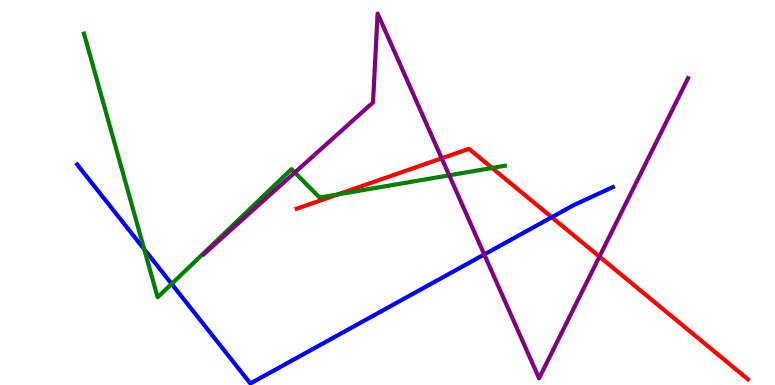[{'lines': ['blue', 'red'], 'intersections': [{'x': 7.12, 'y': 4.36}]}, {'lines': ['green', 'red'], 'intersections': [{'x': 4.36, 'y': 4.95}, {'x': 6.35, 'y': 5.64}]}, {'lines': ['purple', 'red'], 'intersections': [{'x': 5.7, 'y': 5.89}, {'x': 7.73, 'y': 3.33}]}, {'lines': ['blue', 'green'], 'intersections': [{'x': 1.86, 'y': 3.53}, {'x': 2.21, 'y': 2.63}]}, {'lines': ['blue', 'purple'], 'intersections': [{'x': 6.25, 'y': 3.39}]}, {'lines': ['green', 'purple'], 'intersections': [{'x': 3.8, 'y': 5.52}, {'x': 5.8, 'y': 5.45}]}]